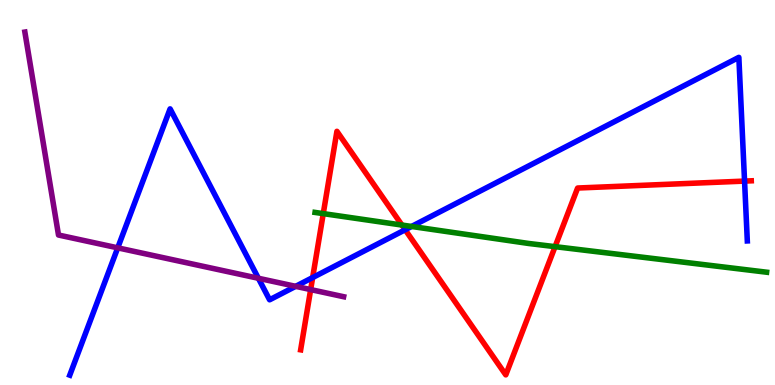[{'lines': ['blue', 'red'], 'intersections': [{'x': 4.03, 'y': 2.79}, {'x': 5.23, 'y': 4.03}, {'x': 9.61, 'y': 5.3}]}, {'lines': ['green', 'red'], 'intersections': [{'x': 4.17, 'y': 4.45}, {'x': 5.19, 'y': 4.15}, {'x': 7.16, 'y': 3.59}]}, {'lines': ['purple', 'red'], 'intersections': [{'x': 4.01, 'y': 2.48}]}, {'lines': ['blue', 'green'], 'intersections': [{'x': 5.31, 'y': 4.12}]}, {'lines': ['blue', 'purple'], 'intersections': [{'x': 1.52, 'y': 3.56}, {'x': 3.33, 'y': 2.77}, {'x': 3.82, 'y': 2.56}]}, {'lines': ['green', 'purple'], 'intersections': []}]